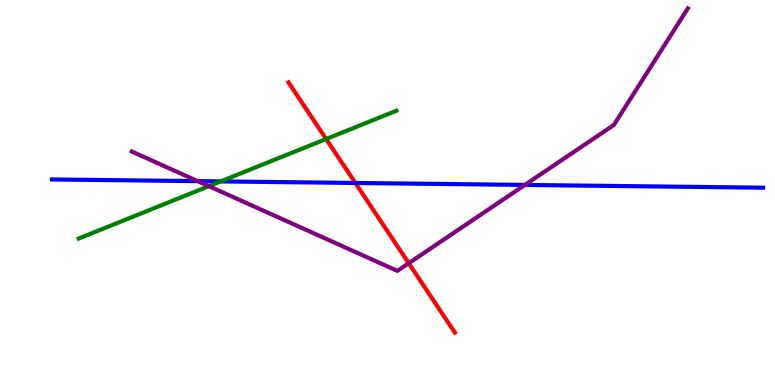[{'lines': ['blue', 'red'], 'intersections': [{'x': 4.59, 'y': 5.25}]}, {'lines': ['green', 'red'], 'intersections': [{'x': 4.21, 'y': 6.39}]}, {'lines': ['purple', 'red'], 'intersections': [{'x': 5.27, 'y': 3.16}]}, {'lines': ['blue', 'green'], 'intersections': [{'x': 2.85, 'y': 5.29}]}, {'lines': ['blue', 'purple'], 'intersections': [{'x': 2.55, 'y': 5.3}, {'x': 6.77, 'y': 5.2}]}, {'lines': ['green', 'purple'], 'intersections': [{'x': 2.7, 'y': 5.16}]}]